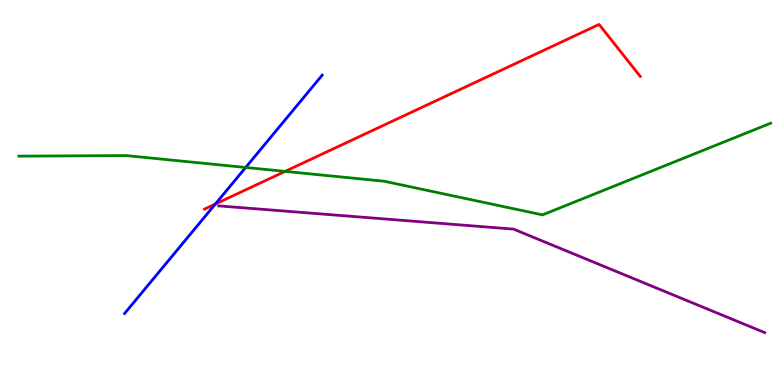[{'lines': ['blue', 'red'], 'intersections': [{'x': 2.78, 'y': 4.7}]}, {'lines': ['green', 'red'], 'intersections': [{'x': 3.68, 'y': 5.55}]}, {'lines': ['purple', 'red'], 'intersections': []}, {'lines': ['blue', 'green'], 'intersections': [{'x': 3.17, 'y': 5.65}]}, {'lines': ['blue', 'purple'], 'intersections': []}, {'lines': ['green', 'purple'], 'intersections': []}]